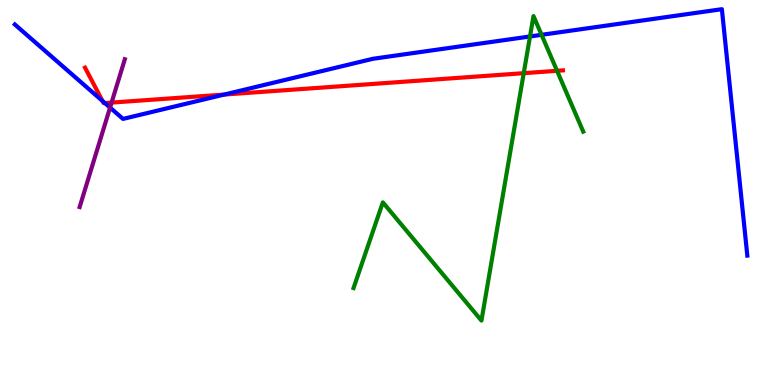[{'lines': ['blue', 'red'], 'intersections': [{'x': 1.32, 'y': 7.38}, {'x': 1.35, 'y': 7.32}, {'x': 2.89, 'y': 7.54}]}, {'lines': ['green', 'red'], 'intersections': [{'x': 6.76, 'y': 8.1}, {'x': 7.19, 'y': 8.16}]}, {'lines': ['purple', 'red'], 'intersections': [{'x': 1.44, 'y': 7.34}]}, {'lines': ['blue', 'green'], 'intersections': [{'x': 6.84, 'y': 9.05}, {'x': 6.99, 'y': 9.1}]}, {'lines': ['blue', 'purple'], 'intersections': [{'x': 1.42, 'y': 7.21}]}, {'lines': ['green', 'purple'], 'intersections': []}]